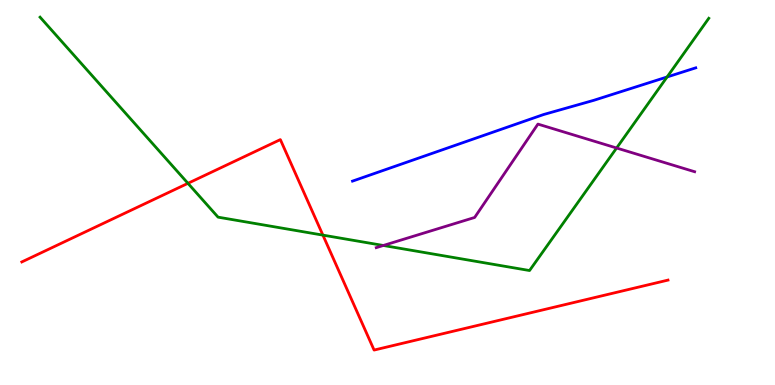[{'lines': ['blue', 'red'], 'intersections': []}, {'lines': ['green', 'red'], 'intersections': [{'x': 2.43, 'y': 5.24}, {'x': 4.17, 'y': 3.89}]}, {'lines': ['purple', 'red'], 'intersections': []}, {'lines': ['blue', 'green'], 'intersections': [{'x': 8.61, 'y': 8.0}]}, {'lines': ['blue', 'purple'], 'intersections': []}, {'lines': ['green', 'purple'], 'intersections': [{'x': 4.95, 'y': 3.62}, {'x': 7.96, 'y': 6.16}]}]